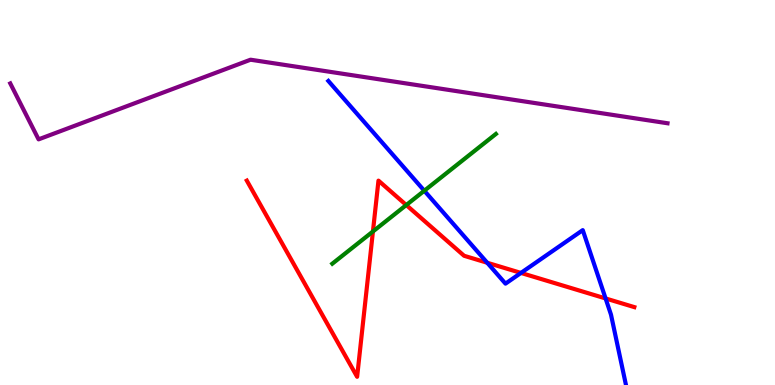[{'lines': ['blue', 'red'], 'intersections': [{'x': 6.29, 'y': 3.18}, {'x': 6.72, 'y': 2.91}, {'x': 7.81, 'y': 2.25}]}, {'lines': ['green', 'red'], 'intersections': [{'x': 4.81, 'y': 3.99}, {'x': 5.24, 'y': 4.67}]}, {'lines': ['purple', 'red'], 'intersections': []}, {'lines': ['blue', 'green'], 'intersections': [{'x': 5.47, 'y': 5.05}]}, {'lines': ['blue', 'purple'], 'intersections': []}, {'lines': ['green', 'purple'], 'intersections': []}]